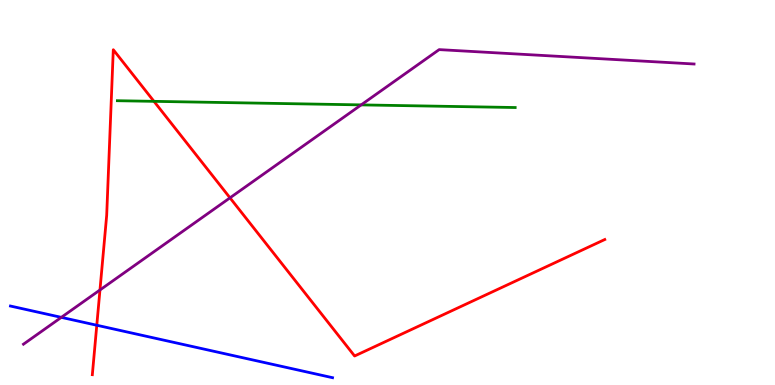[{'lines': ['blue', 'red'], 'intersections': [{'x': 1.25, 'y': 1.55}]}, {'lines': ['green', 'red'], 'intersections': [{'x': 1.99, 'y': 7.37}]}, {'lines': ['purple', 'red'], 'intersections': [{'x': 1.29, 'y': 2.47}, {'x': 2.97, 'y': 4.86}]}, {'lines': ['blue', 'green'], 'intersections': []}, {'lines': ['blue', 'purple'], 'intersections': [{'x': 0.791, 'y': 1.76}]}, {'lines': ['green', 'purple'], 'intersections': [{'x': 4.66, 'y': 7.28}]}]